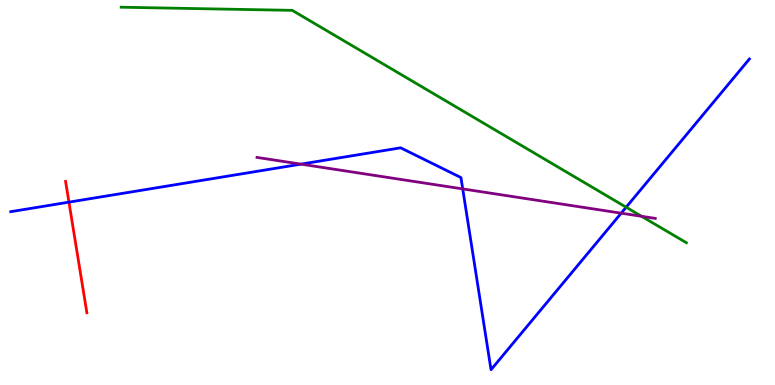[{'lines': ['blue', 'red'], 'intersections': [{'x': 0.89, 'y': 4.75}]}, {'lines': ['green', 'red'], 'intersections': []}, {'lines': ['purple', 'red'], 'intersections': []}, {'lines': ['blue', 'green'], 'intersections': [{'x': 8.08, 'y': 4.62}]}, {'lines': ['blue', 'purple'], 'intersections': [{'x': 3.88, 'y': 5.74}, {'x': 5.97, 'y': 5.09}, {'x': 8.02, 'y': 4.46}]}, {'lines': ['green', 'purple'], 'intersections': [{'x': 8.28, 'y': 4.38}]}]